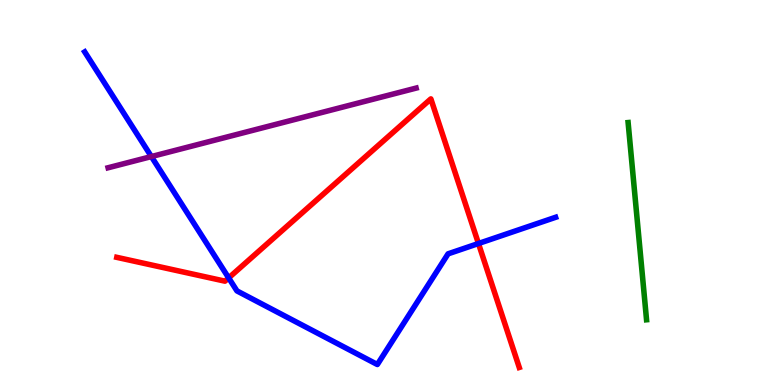[{'lines': ['blue', 'red'], 'intersections': [{'x': 2.95, 'y': 2.78}, {'x': 6.17, 'y': 3.68}]}, {'lines': ['green', 'red'], 'intersections': []}, {'lines': ['purple', 'red'], 'intersections': []}, {'lines': ['blue', 'green'], 'intersections': []}, {'lines': ['blue', 'purple'], 'intersections': [{'x': 1.95, 'y': 5.93}]}, {'lines': ['green', 'purple'], 'intersections': []}]